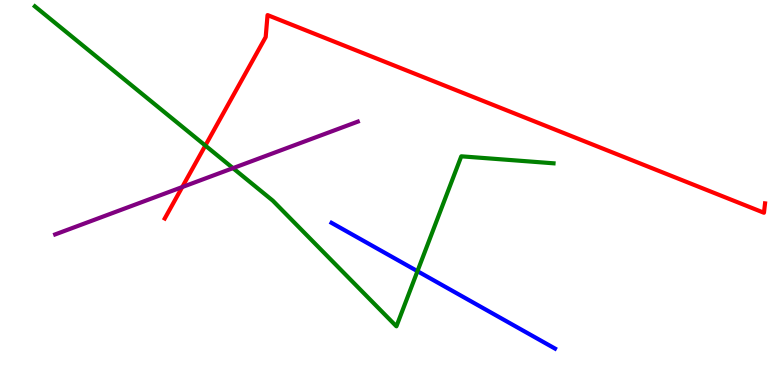[{'lines': ['blue', 'red'], 'intersections': []}, {'lines': ['green', 'red'], 'intersections': [{'x': 2.65, 'y': 6.22}]}, {'lines': ['purple', 'red'], 'intersections': [{'x': 2.35, 'y': 5.14}]}, {'lines': ['blue', 'green'], 'intersections': [{'x': 5.39, 'y': 2.96}]}, {'lines': ['blue', 'purple'], 'intersections': []}, {'lines': ['green', 'purple'], 'intersections': [{'x': 3.01, 'y': 5.63}]}]